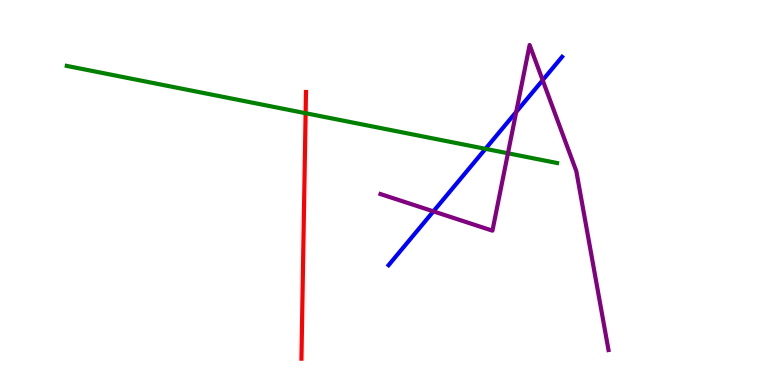[{'lines': ['blue', 'red'], 'intersections': []}, {'lines': ['green', 'red'], 'intersections': [{'x': 3.94, 'y': 7.06}]}, {'lines': ['purple', 'red'], 'intersections': []}, {'lines': ['blue', 'green'], 'intersections': [{'x': 6.26, 'y': 6.13}]}, {'lines': ['blue', 'purple'], 'intersections': [{'x': 5.59, 'y': 4.51}, {'x': 6.66, 'y': 7.09}, {'x': 7.0, 'y': 7.92}]}, {'lines': ['green', 'purple'], 'intersections': [{'x': 6.55, 'y': 6.02}]}]